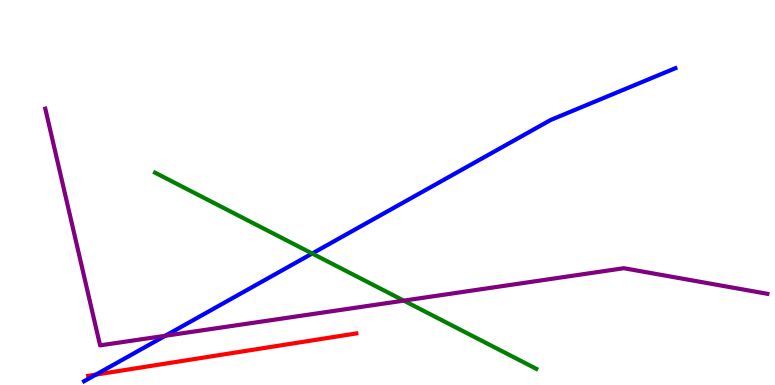[{'lines': ['blue', 'red'], 'intersections': [{'x': 1.24, 'y': 0.269}]}, {'lines': ['green', 'red'], 'intersections': []}, {'lines': ['purple', 'red'], 'intersections': []}, {'lines': ['blue', 'green'], 'intersections': [{'x': 4.03, 'y': 3.42}]}, {'lines': ['blue', 'purple'], 'intersections': [{'x': 2.13, 'y': 1.28}]}, {'lines': ['green', 'purple'], 'intersections': [{'x': 5.21, 'y': 2.19}]}]